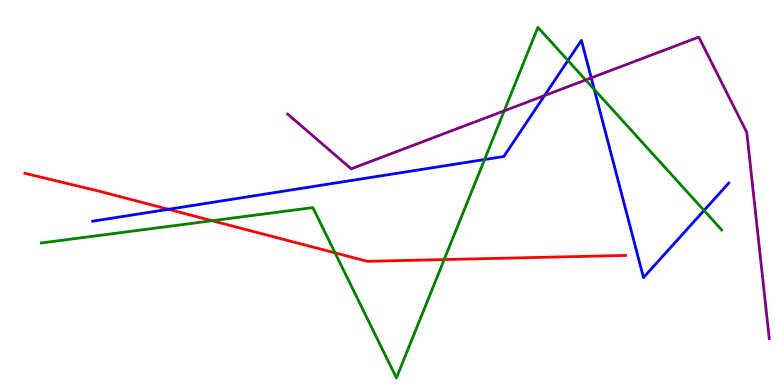[{'lines': ['blue', 'red'], 'intersections': [{'x': 2.17, 'y': 4.56}]}, {'lines': ['green', 'red'], 'intersections': [{'x': 2.74, 'y': 4.27}, {'x': 4.32, 'y': 3.43}, {'x': 5.73, 'y': 3.26}]}, {'lines': ['purple', 'red'], 'intersections': []}, {'lines': ['blue', 'green'], 'intersections': [{'x': 6.25, 'y': 5.86}, {'x': 7.33, 'y': 8.43}, {'x': 7.67, 'y': 7.68}, {'x': 9.08, 'y': 4.53}]}, {'lines': ['blue', 'purple'], 'intersections': [{'x': 7.03, 'y': 7.52}, {'x': 7.63, 'y': 7.98}]}, {'lines': ['green', 'purple'], 'intersections': [{'x': 6.51, 'y': 7.12}, {'x': 7.56, 'y': 7.92}]}]